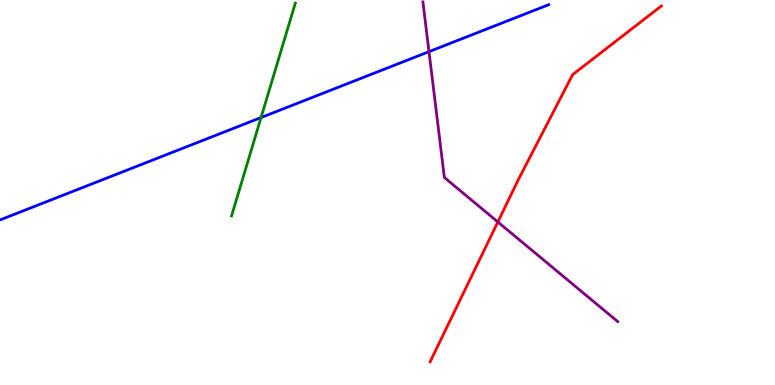[{'lines': ['blue', 'red'], 'intersections': []}, {'lines': ['green', 'red'], 'intersections': []}, {'lines': ['purple', 'red'], 'intersections': [{'x': 6.42, 'y': 4.23}]}, {'lines': ['blue', 'green'], 'intersections': [{'x': 3.37, 'y': 6.95}]}, {'lines': ['blue', 'purple'], 'intersections': [{'x': 5.54, 'y': 8.66}]}, {'lines': ['green', 'purple'], 'intersections': []}]